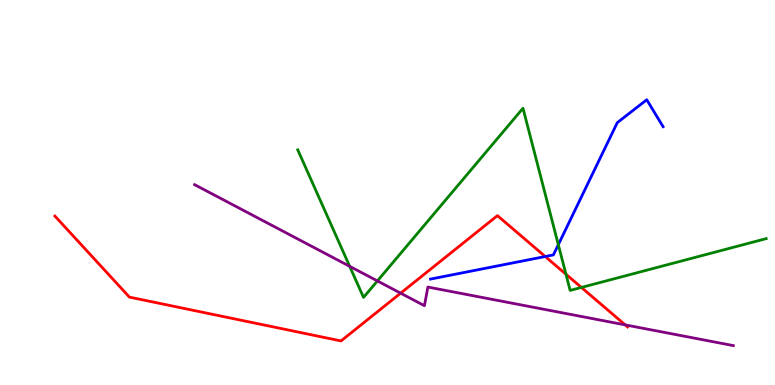[{'lines': ['blue', 'red'], 'intersections': [{'x': 7.04, 'y': 3.34}]}, {'lines': ['green', 'red'], 'intersections': [{'x': 7.3, 'y': 2.88}, {'x': 7.5, 'y': 2.53}]}, {'lines': ['purple', 'red'], 'intersections': [{'x': 5.17, 'y': 2.39}, {'x': 8.07, 'y': 1.56}]}, {'lines': ['blue', 'green'], 'intersections': [{'x': 7.2, 'y': 3.64}]}, {'lines': ['blue', 'purple'], 'intersections': []}, {'lines': ['green', 'purple'], 'intersections': [{'x': 4.51, 'y': 3.08}, {'x': 4.87, 'y': 2.7}]}]